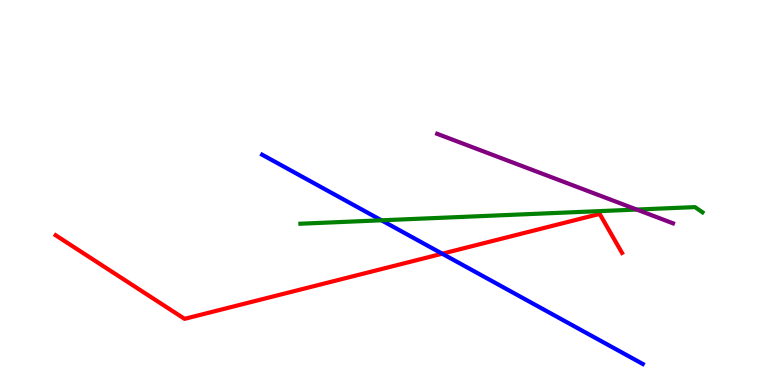[{'lines': ['blue', 'red'], 'intersections': [{'x': 5.71, 'y': 3.41}]}, {'lines': ['green', 'red'], 'intersections': []}, {'lines': ['purple', 'red'], 'intersections': []}, {'lines': ['blue', 'green'], 'intersections': [{'x': 4.92, 'y': 4.28}]}, {'lines': ['blue', 'purple'], 'intersections': []}, {'lines': ['green', 'purple'], 'intersections': [{'x': 8.22, 'y': 4.56}]}]